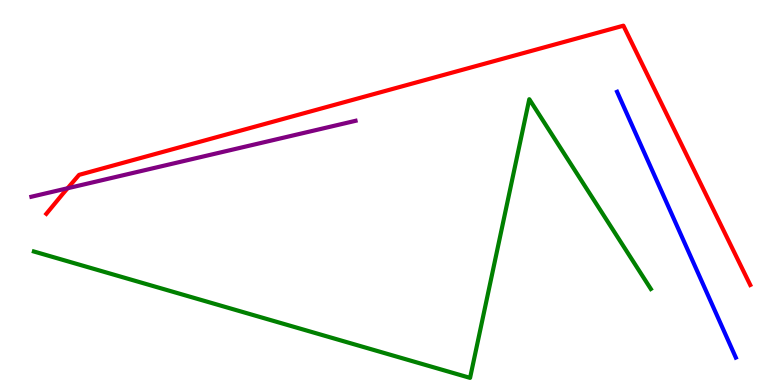[{'lines': ['blue', 'red'], 'intersections': []}, {'lines': ['green', 'red'], 'intersections': []}, {'lines': ['purple', 'red'], 'intersections': [{'x': 0.872, 'y': 5.11}]}, {'lines': ['blue', 'green'], 'intersections': []}, {'lines': ['blue', 'purple'], 'intersections': []}, {'lines': ['green', 'purple'], 'intersections': []}]